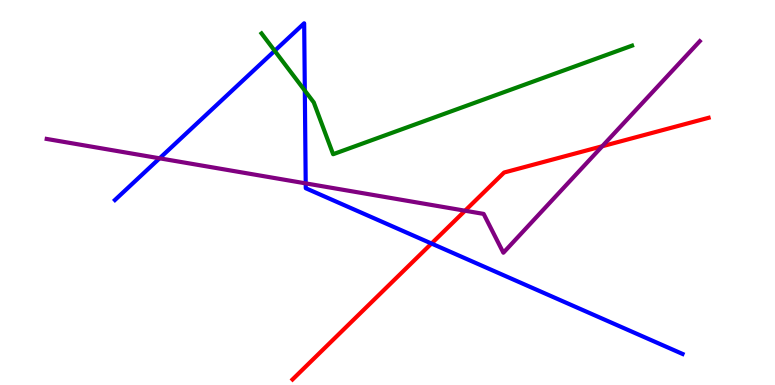[{'lines': ['blue', 'red'], 'intersections': [{'x': 5.57, 'y': 3.67}]}, {'lines': ['green', 'red'], 'intersections': []}, {'lines': ['purple', 'red'], 'intersections': [{'x': 6.0, 'y': 4.53}, {'x': 7.77, 'y': 6.2}]}, {'lines': ['blue', 'green'], 'intersections': [{'x': 3.54, 'y': 8.68}, {'x': 3.93, 'y': 7.65}]}, {'lines': ['blue', 'purple'], 'intersections': [{'x': 2.06, 'y': 5.89}, {'x': 3.94, 'y': 5.24}]}, {'lines': ['green', 'purple'], 'intersections': []}]